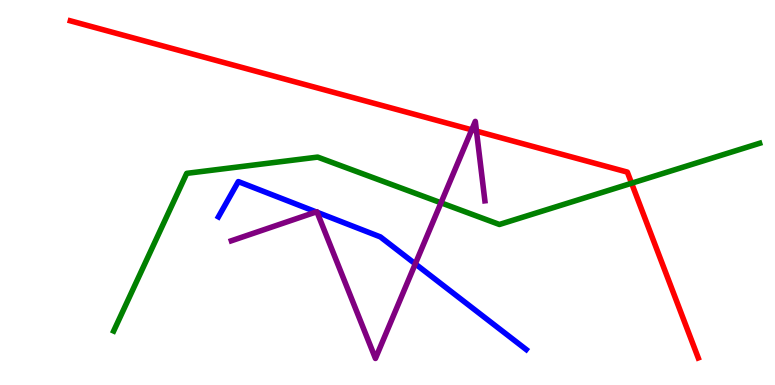[{'lines': ['blue', 'red'], 'intersections': []}, {'lines': ['green', 'red'], 'intersections': [{'x': 8.15, 'y': 5.24}]}, {'lines': ['purple', 'red'], 'intersections': [{'x': 6.09, 'y': 6.63}, {'x': 6.15, 'y': 6.59}]}, {'lines': ['blue', 'green'], 'intersections': []}, {'lines': ['blue', 'purple'], 'intersections': [{'x': 4.08, 'y': 4.5}, {'x': 4.09, 'y': 4.49}, {'x': 5.36, 'y': 3.15}]}, {'lines': ['green', 'purple'], 'intersections': [{'x': 5.69, 'y': 4.73}]}]